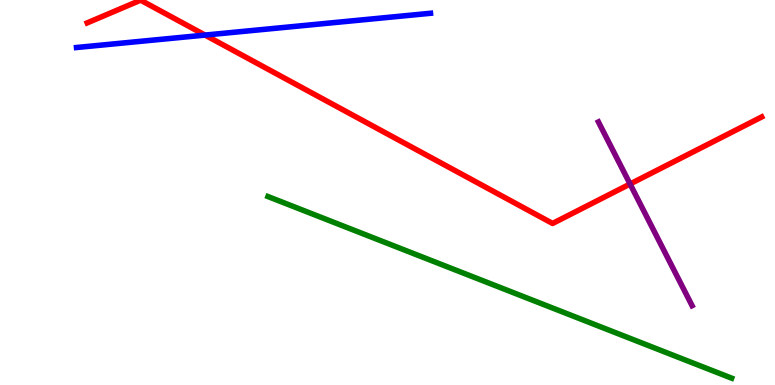[{'lines': ['blue', 'red'], 'intersections': [{'x': 2.65, 'y': 9.09}]}, {'lines': ['green', 'red'], 'intersections': []}, {'lines': ['purple', 'red'], 'intersections': [{'x': 8.13, 'y': 5.22}]}, {'lines': ['blue', 'green'], 'intersections': []}, {'lines': ['blue', 'purple'], 'intersections': []}, {'lines': ['green', 'purple'], 'intersections': []}]